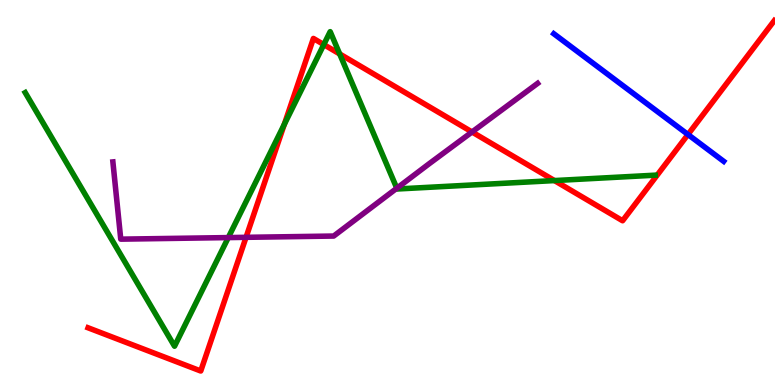[{'lines': ['blue', 'red'], 'intersections': [{'x': 8.88, 'y': 6.51}]}, {'lines': ['green', 'red'], 'intersections': [{'x': 3.67, 'y': 6.77}, {'x': 4.18, 'y': 8.84}, {'x': 4.38, 'y': 8.6}, {'x': 7.15, 'y': 5.31}]}, {'lines': ['purple', 'red'], 'intersections': [{'x': 3.17, 'y': 3.84}, {'x': 6.09, 'y': 6.57}]}, {'lines': ['blue', 'green'], 'intersections': []}, {'lines': ['blue', 'purple'], 'intersections': []}, {'lines': ['green', 'purple'], 'intersections': [{'x': 2.95, 'y': 3.83}, {'x': 5.12, 'y': 5.11}]}]